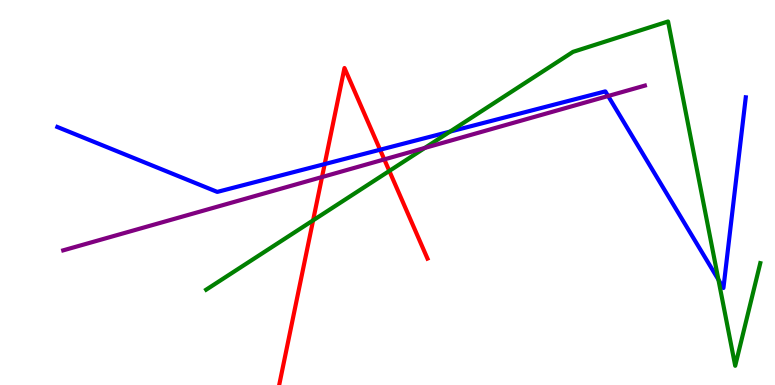[{'lines': ['blue', 'red'], 'intersections': [{'x': 4.19, 'y': 5.74}, {'x': 4.9, 'y': 6.11}]}, {'lines': ['green', 'red'], 'intersections': [{'x': 4.04, 'y': 4.28}, {'x': 5.02, 'y': 5.56}]}, {'lines': ['purple', 'red'], 'intersections': [{'x': 4.16, 'y': 5.4}, {'x': 4.96, 'y': 5.86}]}, {'lines': ['blue', 'green'], 'intersections': [{'x': 5.81, 'y': 6.58}, {'x': 9.27, 'y': 2.74}]}, {'lines': ['blue', 'purple'], 'intersections': [{'x': 7.85, 'y': 7.51}]}, {'lines': ['green', 'purple'], 'intersections': [{'x': 5.48, 'y': 6.16}]}]